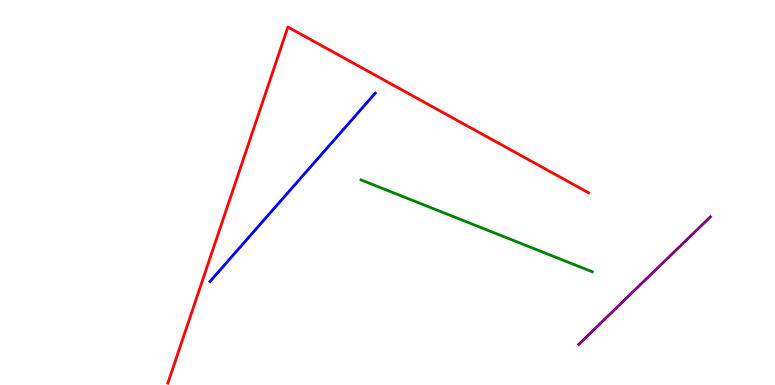[{'lines': ['blue', 'red'], 'intersections': []}, {'lines': ['green', 'red'], 'intersections': []}, {'lines': ['purple', 'red'], 'intersections': []}, {'lines': ['blue', 'green'], 'intersections': []}, {'lines': ['blue', 'purple'], 'intersections': []}, {'lines': ['green', 'purple'], 'intersections': []}]